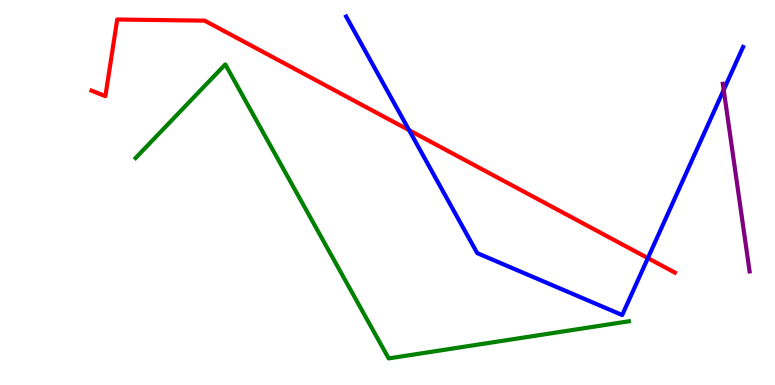[{'lines': ['blue', 'red'], 'intersections': [{'x': 5.28, 'y': 6.62}, {'x': 8.36, 'y': 3.3}]}, {'lines': ['green', 'red'], 'intersections': []}, {'lines': ['purple', 'red'], 'intersections': []}, {'lines': ['blue', 'green'], 'intersections': []}, {'lines': ['blue', 'purple'], 'intersections': [{'x': 9.34, 'y': 7.66}]}, {'lines': ['green', 'purple'], 'intersections': []}]